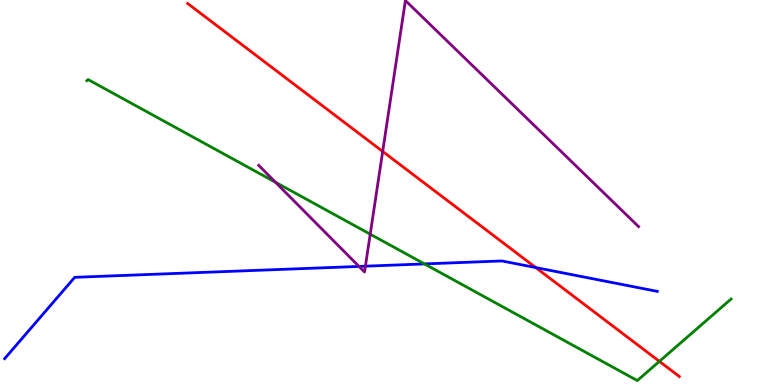[{'lines': ['blue', 'red'], 'intersections': [{'x': 6.91, 'y': 3.05}]}, {'lines': ['green', 'red'], 'intersections': [{'x': 8.51, 'y': 0.614}]}, {'lines': ['purple', 'red'], 'intersections': [{'x': 4.94, 'y': 6.07}]}, {'lines': ['blue', 'green'], 'intersections': [{'x': 5.48, 'y': 3.15}]}, {'lines': ['blue', 'purple'], 'intersections': [{'x': 4.63, 'y': 3.08}, {'x': 4.71, 'y': 3.09}]}, {'lines': ['green', 'purple'], 'intersections': [{'x': 3.55, 'y': 5.27}, {'x': 4.78, 'y': 3.92}]}]